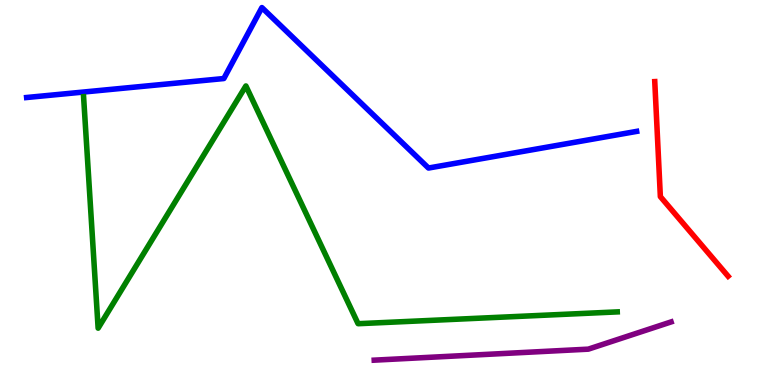[{'lines': ['blue', 'red'], 'intersections': []}, {'lines': ['green', 'red'], 'intersections': []}, {'lines': ['purple', 'red'], 'intersections': []}, {'lines': ['blue', 'green'], 'intersections': []}, {'lines': ['blue', 'purple'], 'intersections': []}, {'lines': ['green', 'purple'], 'intersections': []}]